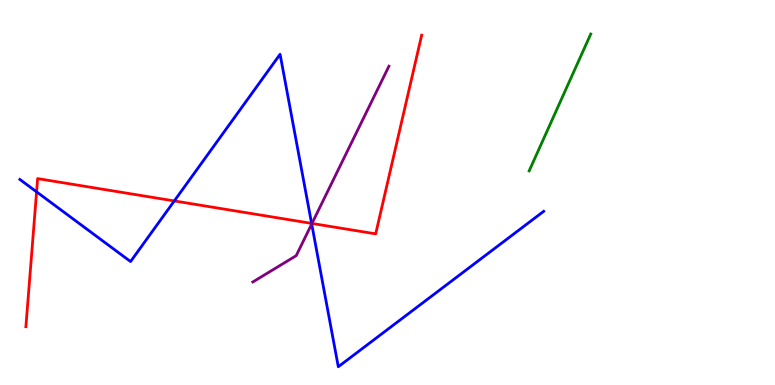[{'lines': ['blue', 'red'], 'intersections': [{'x': 0.472, 'y': 5.02}, {'x': 2.25, 'y': 4.78}, {'x': 4.02, 'y': 4.2}]}, {'lines': ['green', 'red'], 'intersections': []}, {'lines': ['purple', 'red'], 'intersections': [{'x': 4.03, 'y': 4.2}]}, {'lines': ['blue', 'green'], 'intersections': []}, {'lines': ['blue', 'purple'], 'intersections': [{'x': 4.02, 'y': 4.18}]}, {'lines': ['green', 'purple'], 'intersections': []}]